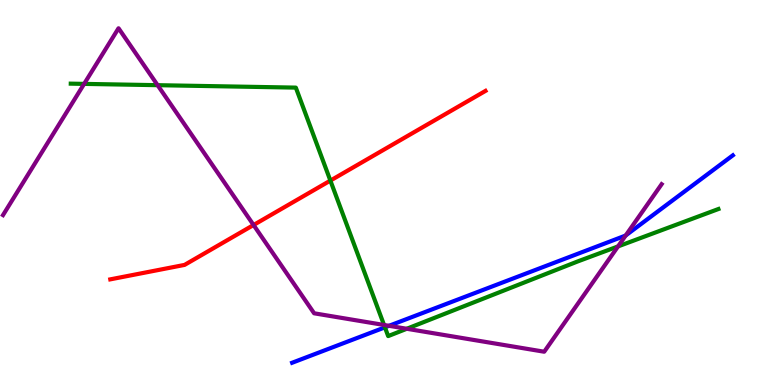[{'lines': ['blue', 'red'], 'intersections': []}, {'lines': ['green', 'red'], 'intersections': [{'x': 4.26, 'y': 5.31}]}, {'lines': ['purple', 'red'], 'intersections': [{'x': 3.27, 'y': 4.16}]}, {'lines': ['blue', 'green'], 'intersections': [{'x': 4.97, 'y': 1.5}]}, {'lines': ['blue', 'purple'], 'intersections': [{'x': 5.02, 'y': 1.54}, {'x': 8.07, 'y': 3.88}]}, {'lines': ['green', 'purple'], 'intersections': [{'x': 1.09, 'y': 7.82}, {'x': 2.03, 'y': 7.79}, {'x': 4.96, 'y': 1.56}, {'x': 5.25, 'y': 1.46}, {'x': 7.97, 'y': 3.6}]}]